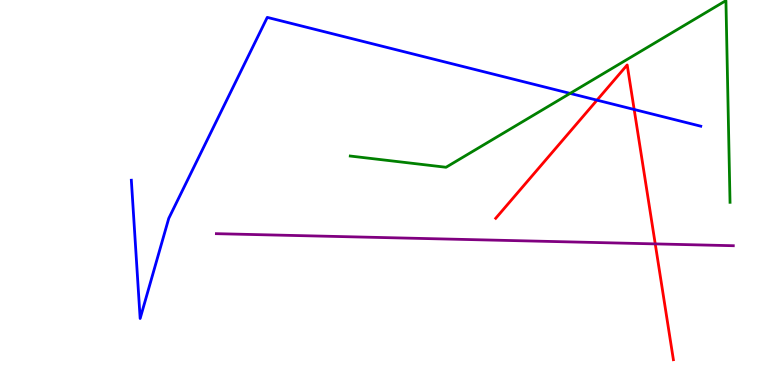[{'lines': ['blue', 'red'], 'intersections': [{'x': 7.7, 'y': 7.4}, {'x': 8.18, 'y': 7.16}]}, {'lines': ['green', 'red'], 'intersections': []}, {'lines': ['purple', 'red'], 'intersections': [{'x': 8.45, 'y': 3.66}]}, {'lines': ['blue', 'green'], 'intersections': [{'x': 7.36, 'y': 7.57}]}, {'lines': ['blue', 'purple'], 'intersections': []}, {'lines': ['green', 'purple'], 'intersections': []}]